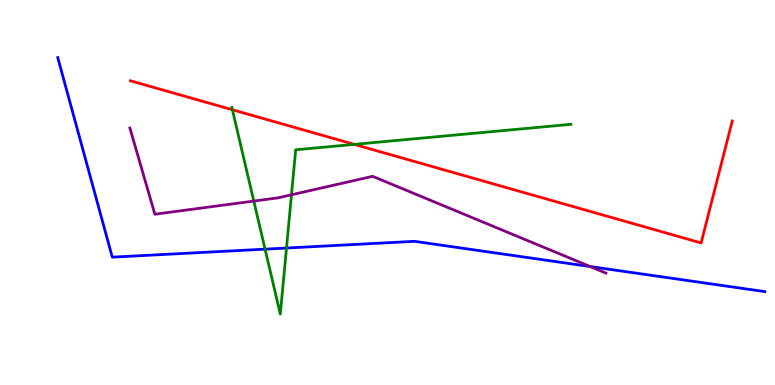[{'lines': ['blue', 'red'], 'intersections': []}, {'lines': ['green', 'red'], 'intersections': [{'x': 3.0, 'y': 7.15}, {'x': 4.57, 'y': 6.25}]}, {'lines': ['purple', 'red'], 'intersections': []}, {'lines': ['blue', 'green'], 'intersections': [{'x': 3.42, 'y': 3.53}, {'x': 3.7, 'y': 3.56}]}, {'lines': ['blue', 'purple'], 'intersections': [{'x': 7.62, 'y': 3.08}]}, {'lines': ['green', 'purple'], 'intersections': [{'x': 3.27, 'y': 4.78}, {'x': 3.76, 'y': 4.94}]}]